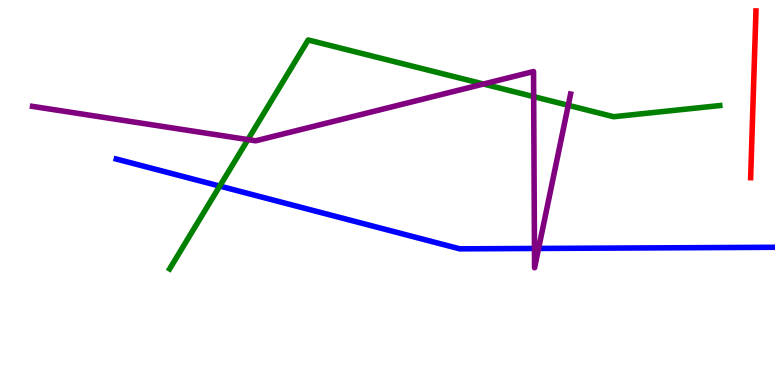[{'lines': ['blue', 'red'], 'intersections': []}, {'lines': ['green', 'red'], 'intersections': []}, {'lines': ['purple', 'red'], 'intersections': []}, {'lines': ['blue', 'green'], 'intersections': [{'x': 2.84, 'y': 5.17}]}, {'lines': ['blue', 'purple'], 'intersections': [{'x': 6.9, 'y': 3.55}, {'x': 6.95, 'y': 3.55}]}, {'lines': ['green', 'purple'], 'intersections': [{'x': 3.2, 'y': 6.37}, {'x': 6.24, 'y': 7.82}, {'x': 6.89, 'y': 7.49}, {'x': 7.33, 'y': 7.26}]}]